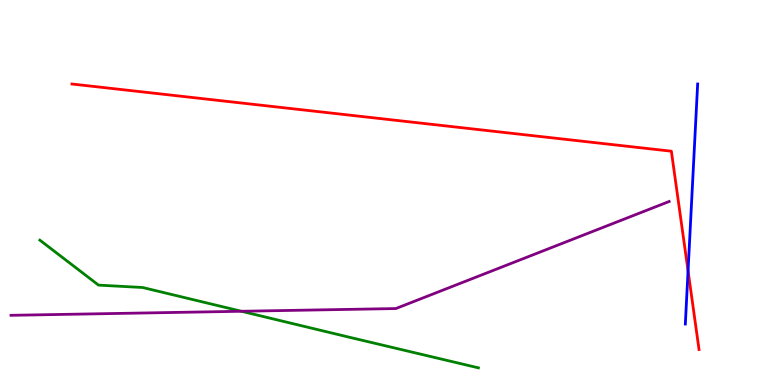[{'lines': ['blue', 'red'], 'intersections': [{'x': 8.88, 'y': 2.96}]}, {'lines': ['green', 'red'], 'intersections': []}, {'lines': ['purple', 'red'], 'intersections': []}, {'lines': ['blue', 'green'], 'intersections': []}, {'lines': ['blue', 'purple'], 'intersections': []}, {'lines': ['green', 'purple'], 'intersections': [{'x': 3.11, 'y': 1.92}]}]